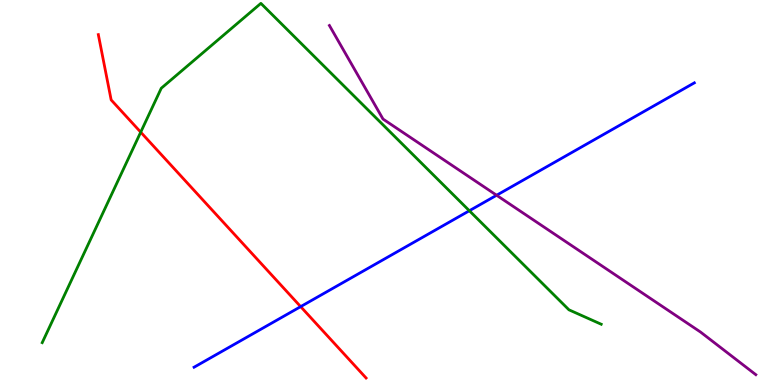[{'lines': ['blue', 'red'], 'intersections': [{'x': 3.88, 'y': 2.04}]}, {'lines': ['green', 'red'], 'intersections': [{'x': 1.82, 'y': 6.57}]}, {'lines': ['purple', 'red'], 'intersections': []}, {'lines': ['blue', 'green'], 'intersections': [{'x': 6.06, 'y': 4.53}]}, {'lines': ['blue', 'purple'], 'intersections': [{'x': 6.41, 'y': 4.93}]}, {'lines': ['green', 'purple'], 'intersections': []}]